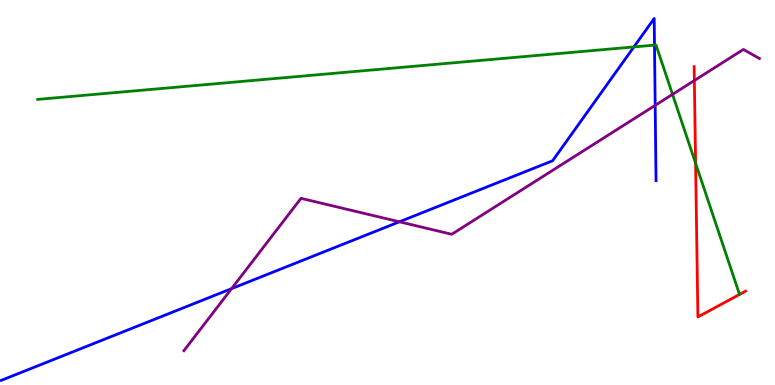[{'lines': ['blue', 'red'], 'intersections': []}, {'lines': ['green', 'red'], 'intersections': [{'x': 8.98, 'y': 5.76}]}, {'lines': ['purple', 'red'], 'intersections': [{'x': 8.96, 'y': 7.91}]}, {'lines': ['blue', 'green'], 'intersections': [{'x': 8.18, 'y': 8.78}, {'x': 8.45, 'y': 8.83}]}, {'lines': ['blue', 'purple'], 'intersections': [{'x': 2.99, 'y': 2.5}, {'x': 5.15, 'y': 4.24}, {'x': 8.45, 'y': 7.26}]}, {'lines': ['green', 'purple'], 'intersections': [{'x': 8.68, 'y': 7.55}]}]